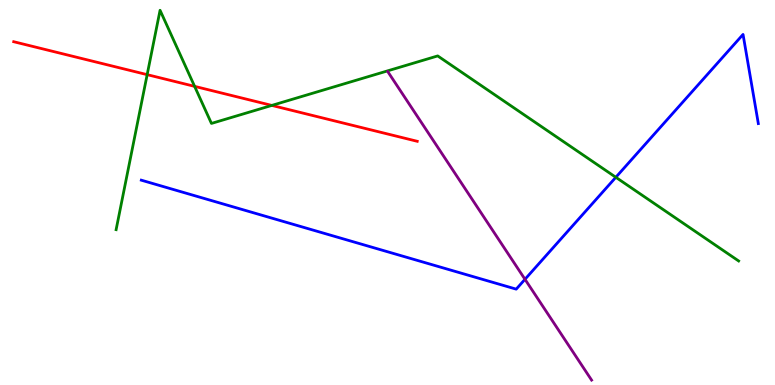[{'lines': ['blue', 'red'], 'intersections': []}, {'lines': ['green', 'red'], 'intersections': [{'x': 1.9, 'y': 8.06}, {'x': 2.51, 'y': 7.76}, {'x': 3.51, 'y': 7.26}]}, {'lines': ['purple', 'red'], 'intersections': []}, {'lines': ['blue', 'green'], 'intersections': [{'x': 7.95, 'y': 5.4}]}, {'lines': ['blue', 'purple'], 'intersections': [{'x': 6.77, 'y': 2.75}]}, {'lines': ['green', 'purple'], 'intersections': []}]